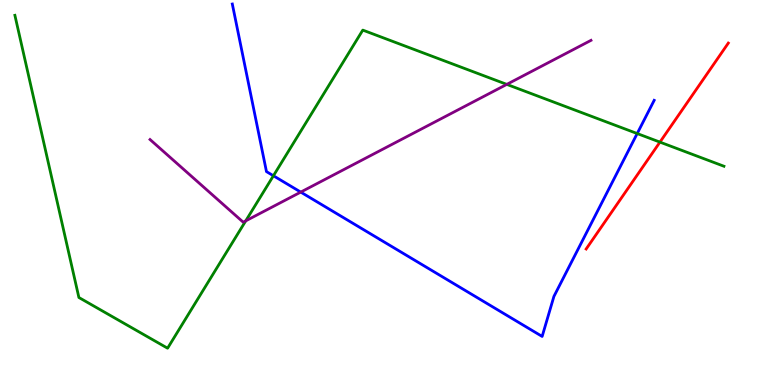[{'lines': ['blue', 'red'], 'intersections': []}, {'lines': ['green', 'red'], 'intersections': [{'x': 8.52, 'y': 6.31}]}, {'lines': ['purple', 'red'], 'intersections': []}, {'lines': ['blue', 'green'], 'intersections': [{'x': 3.53, 'y': 5.43}, {'x': 8.22, 'y': 6.53}]}, {'lines': ['blue', 'purple'], 'intersections': [{'x': 3.88, 'y': 5.01}]}, {'lines': ['green', 'purple'], 'intersections': [{'x': 3.17, 'y': 4.26}, {'x': 6.54, 'y': 7.81}]}]